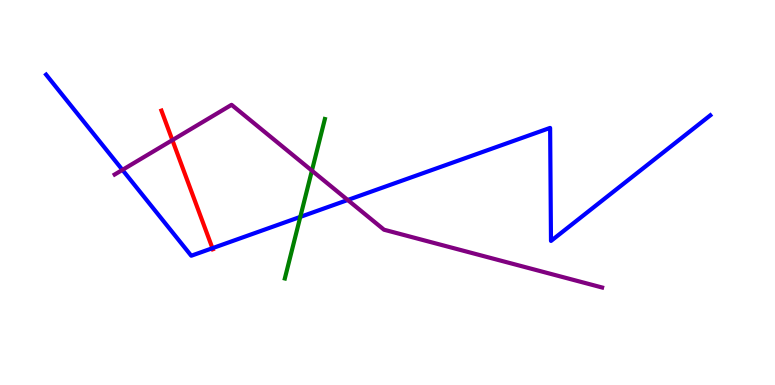[{'lines': ['blue', 'red'], 'intersections': [{'x': 2.74, 'y': 3.55}]}, {'lines': ['green', 'red'], 'intersections': []}, {'lines': ['purple', 'red'], 'intersections': [{'x': 2.22, 'y': 6.36}]}, {'lines': ['blue', 'green'], 'intersections': [{'x': 3.87, 'y': 4.37}]}, {'lines': ['blue', 'purple'], 'intersections': [{'x': 1.58, 'y': 5.59}, {'x': 4.49, 'y': 4.81}]}, {'lines': ['green', 'purple'], 'intersections': [{'x': 4.02, 'y': 5.57}]}]